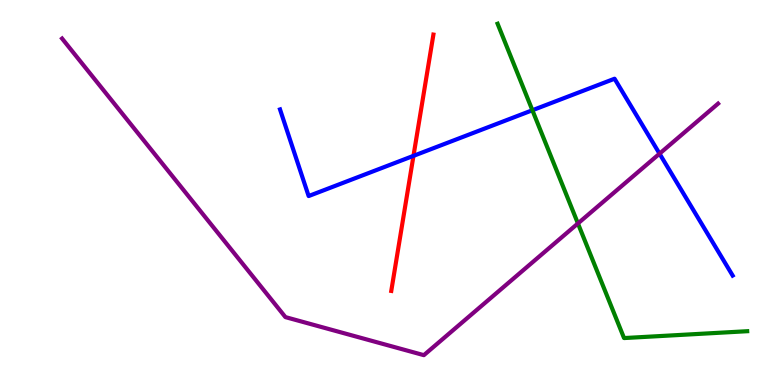[{'lines': ['blue', 'red'], 'intersections': [{'x': 5.34, 'y': 5.95}]}, {'lines': ['green', 'red'], 'intersections': []}, {'lines': ['purple', 'red'], 'intersections': []}, {'lines': ['blue', 'green'], 'intersections': [{'x': 6.87, 'y': 7.14}]}, {'lines': ['blue', 'purple'], 'intersections': [{'x': 8.51, 'y': 6.01}]}, {'lines': ['green', 'purple'], 'intersections': [{'x': 7.46, 'y': 4.2}]}]